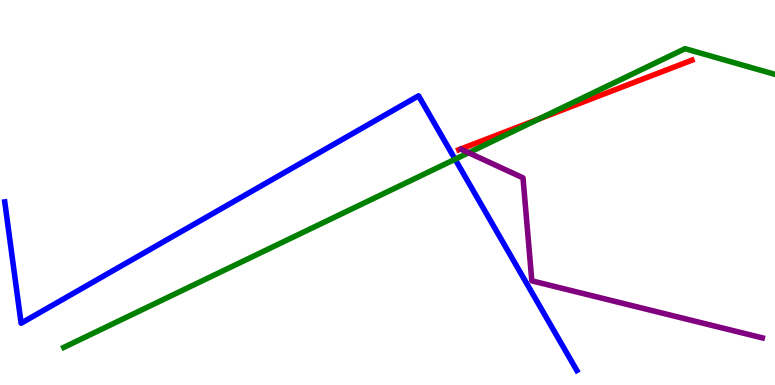[{'lines': ['blue', 'red'], 'intersections': []}, {'lines': ['green', 'red'], 'intersections': [{'x': 6.95, 'y': 6.91}]}, {'lines': ['purple', 'red'], 'intersections': []}, {'lines': ['blue', 'green'], 'intersections': [{'x': 5.87, 'y': 5.86}]}, {'lines': ['blue', 'purple'], 'intersections': []}, {'lines': ['green', 'purple'], 'intersections': [{'x': 6.05, 'y': 6.03}]}]